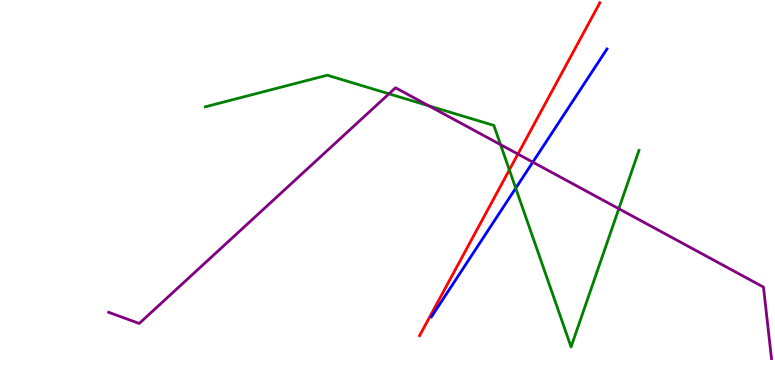[{'lines': ['blue', 'red'], 'intersections': []}, {'lines': ['green', 'red'], 'intersections': [{'x': 6.57, 'y': 5.59}]}, {'lines': ['purple', 'red'], 'intersections': [{'x': 6.68, 'y': 6.0}]}, {'lines': ['blue', 'green'], 'intersections': [{'x': 6.65, 'y': 5.11}]}, {'lines': ['blue', 'purple'], 'intersections': [{'x': 6.88, 'y': 5.79}]}, {'lines': ['green', 'purple'], 'intersections': [{'x': 5.02, 'y': 7.56}, {'x': 5.53, 'y': 7.25}, {'x': 6.46, 'y': 6.24}, {'x': 7.98, 'y': 4.58}]}]